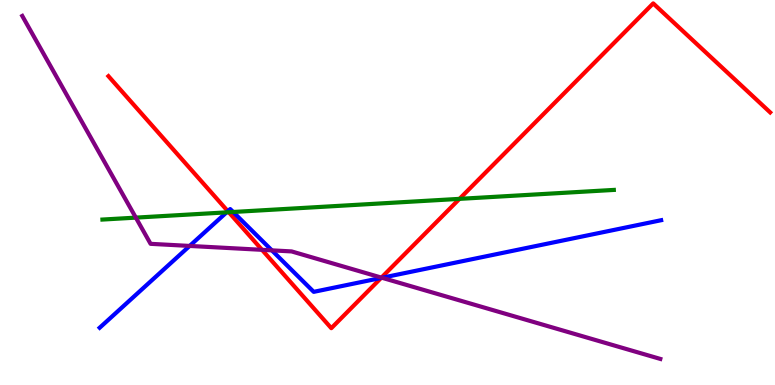[{'lines': ['blue', 'red'], 'intersections': [{'x': 2.94, 'y': 4.51}, {'x': 4.92, 'y': 2.78}]}, {'lines': ['green', 'red'], 'intersections': [{'x': 2.95, 'y': 4.49}, {'x': 5.93, 'y': 4.83}]}, {'lines': ['purple', 'red'], 'intersections': [{'x': 3.38, 'y': 3.51}, {'x': 4.92, 'y': 2.79}]}, {'lines': ['blue', 'green'], 'intersections': [{'x': 2.92, 'y': 4.48}, {'x': 3.01, 'y': 4.49}]}, {'lines': ['blue', 'purple'], 'intersections': [{'x': 2.45, 'y': 3.61}, {'x': 3.51, 'y': 3.5}, {'x': 4.93, 'y': 2.79}]}, {'lines': ['green', 'purple'], 'intersections': [{'x': 1.75, 'y': 4.35}]}]